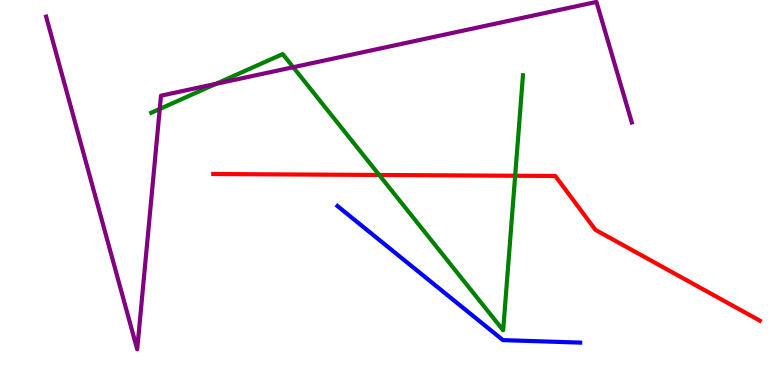[{'lines': ['blue', 'red'], 'intersections': []}, {'lines': ['green', 'red'], 'intersections': [{'x': 4.89, 'y': 5.46}, {'x': 6.65, 'y': 5.43}]}, {'lines': ['purple', 'red'], 'intersections': []}, {'lines': ['blue', 'green'], 'intersections': []}, {'lines': ['blue', 'purple'], 'intersections': []}, {'lines': ['green', 'purple'], 'intersections': [{'x': 2.06, 'y': 7.17}, {'x': 2.79, 'y': 7.82}, {'x': 3.78, 'y': 8.25}]}]